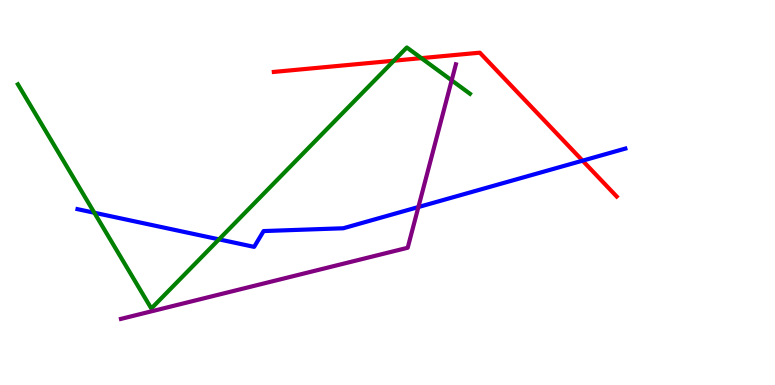[{'lines': ['blue', 'red'], 'intersections': [{'x': 7.52, 'y': 5.83}]}, {'lines': ['green', 'red'], 'intersections': [{'x': 5.08, 'y': 8.42}, {'x': 5.44, 'y': 8.49}]}, {'lines': ['purple', 'red'], 'intersections': []}, {'lines': ['blue', 'green'], 'intersections': [{'x': 1.22, 'y': 4.47}, {'x': 2.83, 'y': 3.78}]}, {'lines': ['blue', 'purple'], 'intersections': [{'x': 5.4, 'y': 4.62}]}, {'lines': ['green', 'purple'], 'intersections': [{'x': 5.83, 'y': 7.91}]}]